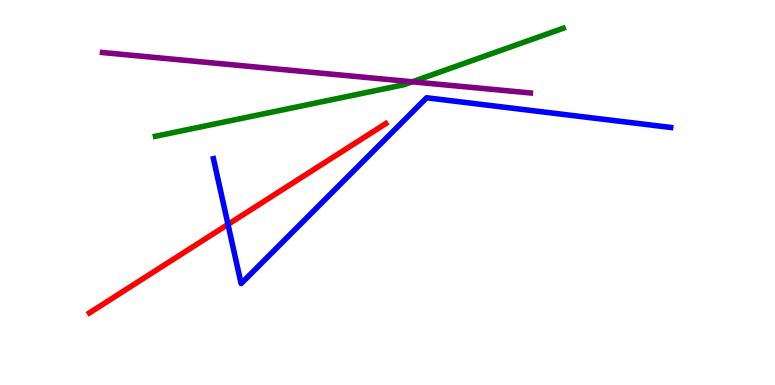[{'lines': ['blue', 'red'], 'intersections': [{'x': 2.94, 'y': 4.17}]}, {'lines': ['green', 'red'], 'intersections': []}, {'lines': ['purple', 'red'], 'intersections': []}, {'lines': ['blue', 'green'], 'intersections': []}, {'lines': ['blue', 'purple'], 'intersections': []}, {'lines': ['green', 'purple'], 'intersections': [{'x': 5.32, 'y': 7.88}]}]